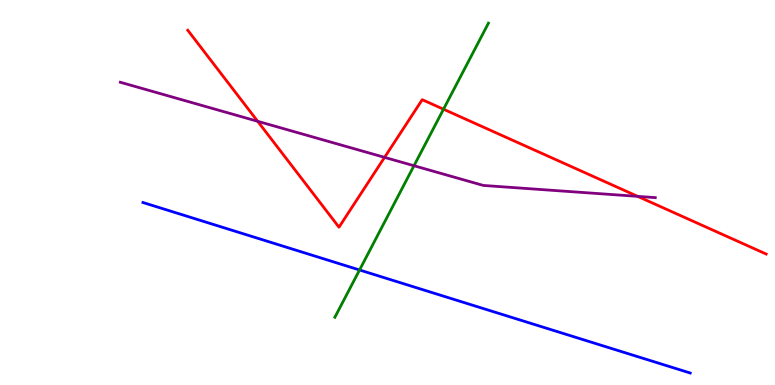[{'lines': ['blue', 'red'], 'intersections': []}, {'lines': ['green', 'red'], 'intersections': [{'x': 5.72, 'y': 7.16}]}, {'lines': ['purple', 'red'], 'intersections': [{'x': 3.32, 'y': 6.85}, {'x': 4.96, 'y': 5.91}, {'x': 8.23, 'y': 4.9}]}, {'lines': ['blue', 'green'], 'intersections': [{'x': 4.64, 'y': 2.99}]}, {'lines': ['blue', 'purple'], 'intersections': []}, {'lines': ['green', 'purple'], 'intersections': [{'x': 5.34, 'y': 5.7}]}]